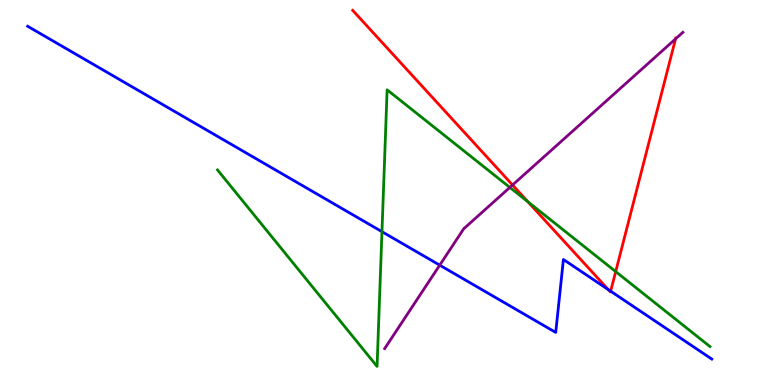[{'lines': ['blue', 'red'], 'intersections': [{'x': 7.85, 'y': 2.48}, {'x': 7.88, 'y': 2.44}]}, {'lines': ['green', 'red'], 'intersections': [{'x': 6.81, 'y': 4.76}, {'x': 7.94, 'y': 2.95}]}, {'lines': ['purple', 'red'], 'intersections': [{'x': 6.61, 'y': 5.19}, {'x': 8.72, 'y': 8.99}]}, {'lines': ['blue', 'green'], 'intersections': [{'x': 4.93, 'y': 3.98}]}, {'lines': ['blue', 'purple'], 'intersections': [{'x': 5.67, 'y': 3.11}]}, {'lines': ['green', 'purple'], 'intersections': [{'x': 6.58, 'y': 5.13}]}]